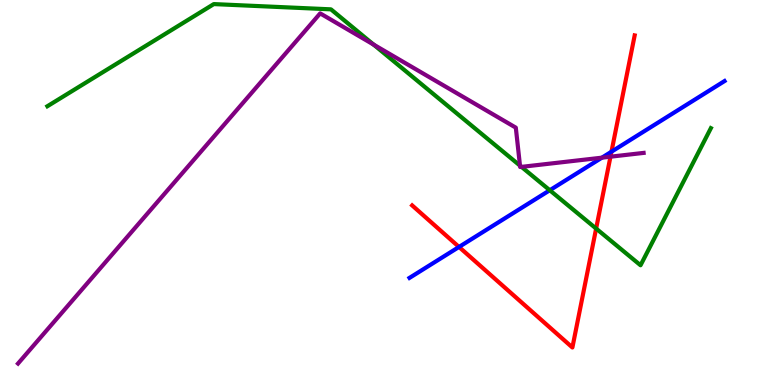[{'lines': ['blue', 'red'], 'intersections': [{'x': 5.92, 'y': 3.59}, {'x': 7.89, 'y': 6.06}]}, {'lines': ['green', 'red'], 'intersections': [{'x': 7.69, 'y': 4.06}]}, {'lines': ['purple', 'red'], 'intersections': [{'x': 7.88, 'y': 5.93}]}, {'lines': ['blue', 'green'], 'intersections': [{'x': 7.09, 'y': 5.06}]}, {'lines': ['blue', 'purple'], 'intersections': [{'x': 7.77, 'y': 5.9}]}, {'lines': ['green', 'purple'], 'intersections': [{'x': 4.82, 'y': 8.84}, {'x': 6.71, 'y': 5.7}, {'x': 6.73, 'y': 5.67}]}]